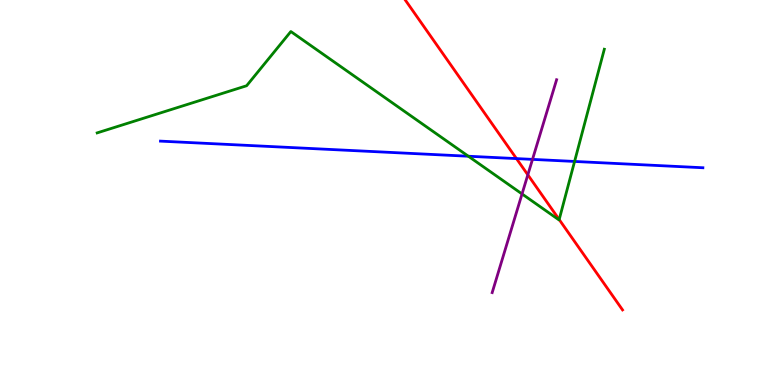[{'lines': ['blue', 'red'], 'intersections': [{'x': 6.66, 'y': 5.88}]}, {'lines': ['green', 'red'], 'intersections': [{'x': 7.22, 'y': 4.3}]}, {'lines': ['purple', 'red'], 'intersections': [{'x': 6.81, 'y': 5.46}]}, {'lines': ['blue', 'green'], 'intersections': [{'x': 6.04, 'y': 5.94}, {'x': 7.41, 'y': 5.81}]}, {'lines': ['blue', 'purple'], 'intersections': [{'x': 6.87, 'y': 5.86}]}, {'lines': ['green', 'purple'], 'intersections': [{'x': 6.74, 'y': 4.96}]}]